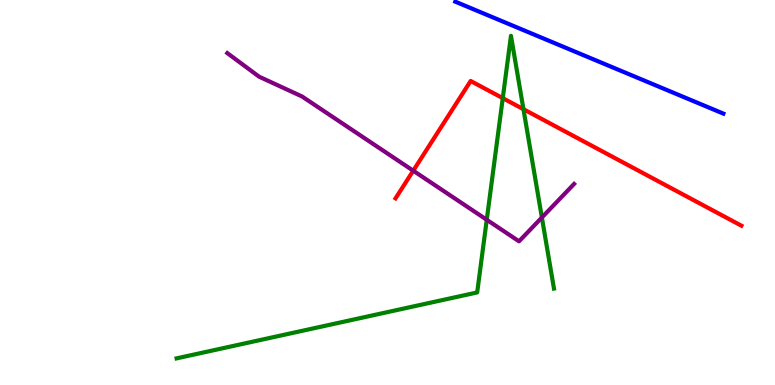[{'lines': ['blue', 'red'], 'intersections': []}, {'lines': ['green', 'red'], 'intersections': [{'x': 6.49, 'y': 7.45}, {'x': 6.75, 'y': 7.16}]}, {'lines': ['purple', 'red'], 'intersections': [{'x': 5.33, 'y': 5.57}]}, {'lines': ['blue', 'green'], 'intersections': []}, {'lines': ['blue', 'purple'], 'intersections': []}, {'lines': ['green', 'purple'], 'intersections': [{'x': 6.28, 'y': 4.29}, {'x': 6.99, 'y': 4.35}]}]